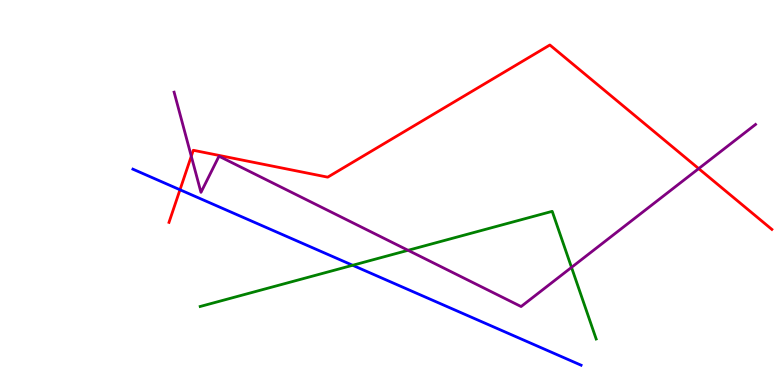[{'lines': ['blue', 'red'], 'intersections': [{'x': 2.32, 'y': 5.07}]}, {'lines': ['green', 'red'], 'intersections': []}, {'lines': ['purple', 'red'], 'intersections': [{'x': 2.47, 'y': 5.94}, {'x': 9.02, 'y': 5.62}]}, {'lines': ['blue', 'green'], 'intersections': [{'x': 4.55, 'y': 3.11}]}, {'lines': ['blue', 'purple'], 'intersections': []}, {'lines': ['green', 'purple'], 'intersections': [{'x': 5.27, 'y': 3.5}, {'x': 7.37, 'y': 3.05}]}]